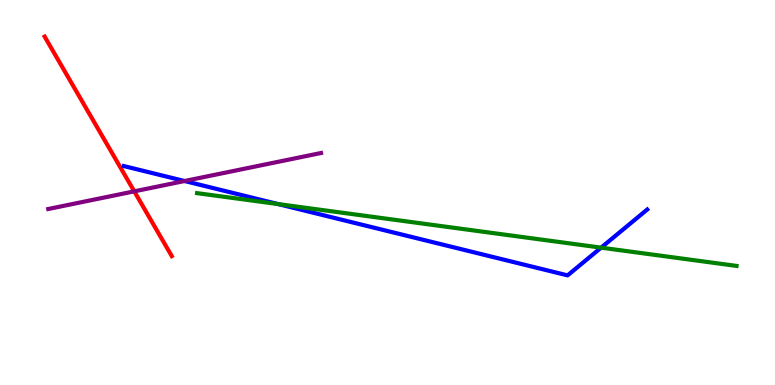[{'lines': ['blue', 'red'], 'intersections': []}, {'lines': ['green', 'red'], 'intersections': []}, {'lines': ['purple', 'red'], 'intersections': [{'x': 1.73, 'y': 5.03}]}, {'lines': ['blue', 'green'], 'intersections': [{'x': 3.59, 'y': 4.7}, {'x': 7.76, 'y': 3.57}]}, {'lines': ['blue', 'purple'], 'intersections': [{'x': 2.38, 'y': 5.3}]}, {'lines': ['green', 'purple'], 'intersections': []}]